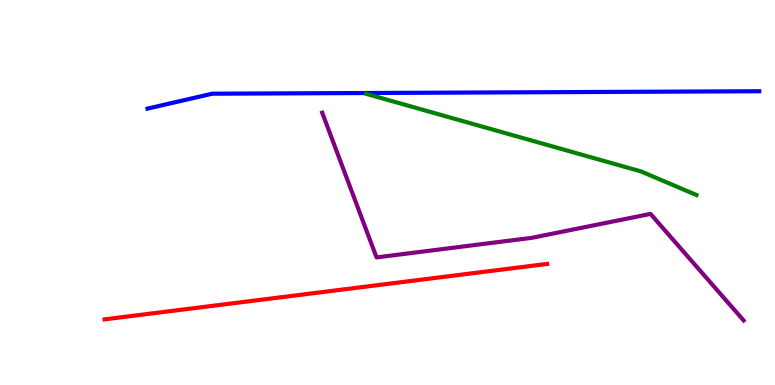[{'lines': ['blue', 'red'], 'intersections': []}, {'lines': ['green', 'red'], 'intersections': []}, {'lines': ['purple', 'red'], 'intersections': []}, {'lines': ['blue', 'green'], 'intersections': []}, {'lines': ['blue', 'purple'], 'intersections': []}, {'lines': ['green', 'purple'], 'intersections': []}]